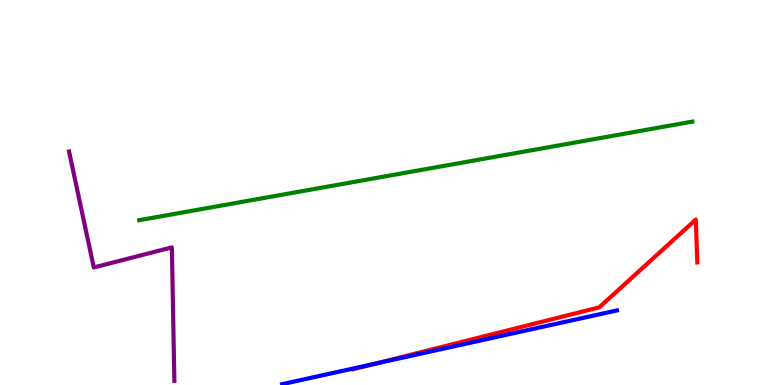[{'lines': ['blue', 'red'], 'intersections': [{'x': 4.85, 'y': 0.556}]}, {'lines': ['green', 'red'], 'intersections': []}, {'lines': ['purple', 'red'], 'intersections': []}, {'lines': ['blue', 'green'], 'intersections': []}, {'lines': ['blue', 'purple'], 'intersections': []}, {'lines': ['green', 'purple'], 'intersections': []}]